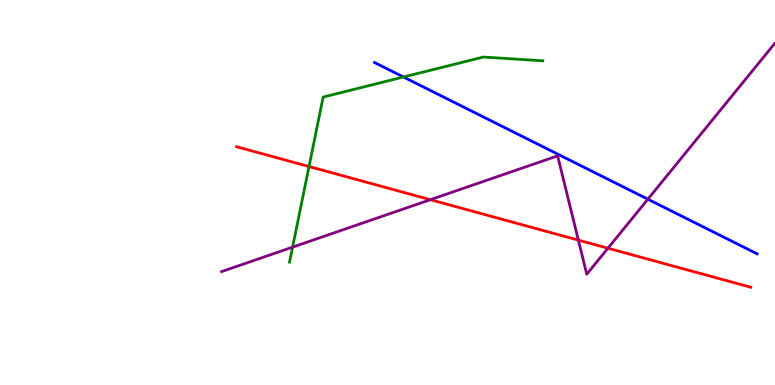[{'lines': ['blue', 'red'], 'intersections': []}, {'lines': ['green', 'red'], 'intersections': [{'x': 3.99, 'y': 5.67}]}, {'lines': ['purple', 'red'], 'intersections': [{'x': 5.55, 'y': 4.81}, {'x': 7.46, 'y': 3.76}, {'x': 7.84, 'y': 3.55}]}, {'lines': ['blue', 'green'], 'intersections': [{'x': 5.21, 'y': 8.0}]}, {'lines': ['blue', 'purple'], 'intersections': [{'x': 8.36, 'y': 4.83}]}, {'lines': ['green', 'purple'], 'intersections': [{'x': 3.78, 'y': 3.58}]}]